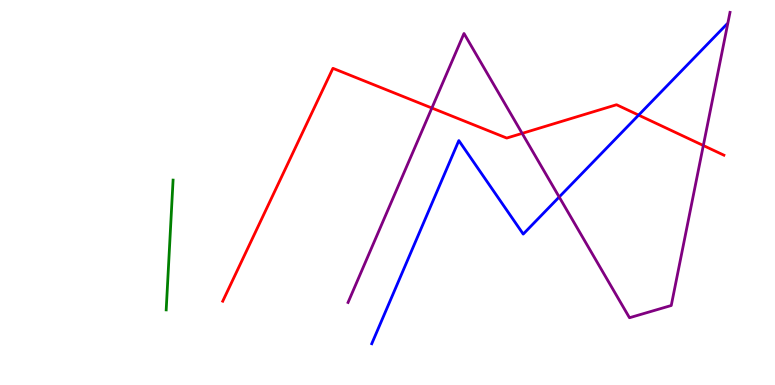[{'lines': ['blue', 'red'], 'intersections': [{'x': 8.24, 'y': 7.01}]}, {'lines': ['green', 'red'], 'intersections': []}, {'lines': ['purple', 'red'], 'intersections': [{'x': 5.57, 'y': 7.19}, {'x': 6.74, 'y': 6.54}, {'x': 9.08, 'y': 6.22}]}, {'lines': ['blue', 'green'], 'intersections': []}, {'lines': ['blue', 'purple'], 'intersections': [{'x': 7.22, 'y': 4.88}]}, {'lines': ['green', 'purple'], 'intersections': []}]